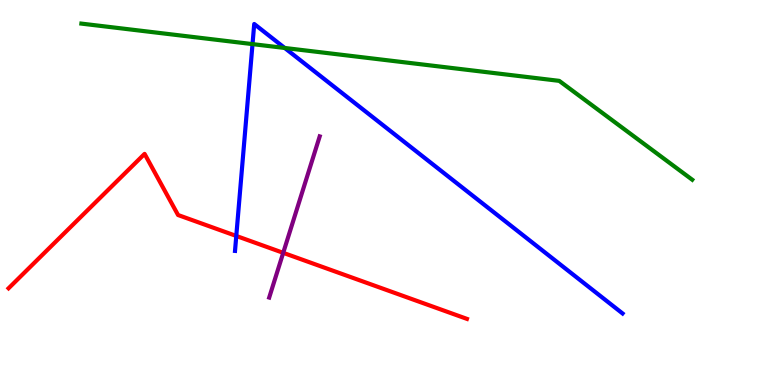[{'lines': ['blue', 'red'], 'intersections': [{'x': 3.05, 'y': 3.87}]}, {'lines': ['green', 'red'], 'intersections': []}, {'lines': ['purple', 'red'], 'intersections': [{'x': 3.65, 'y': 3.43}]}, {'lines': ['blue', 'green'], 'intersections': [{'x': 3.26, 'y': 8.85}, {'x': 3.67, 'y': 8.75}]}, {'lines': ['blue', 'purple'], 'intersections': []}, {'lines': ['green', 'purple'], 'intersections': []}]